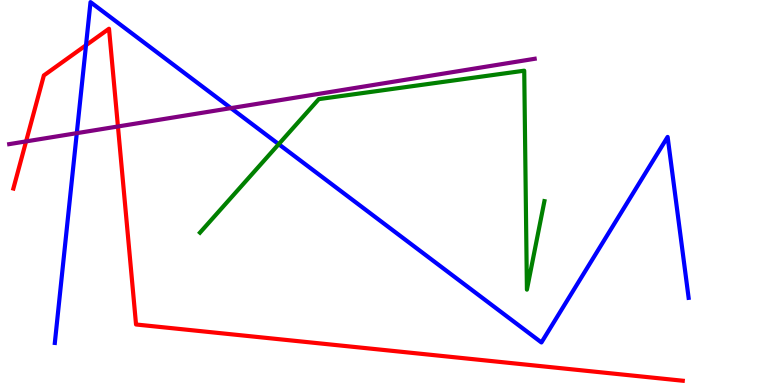[{'lines': ['blue', 'red'], 'intersections': [{'x': 1.11, 'y': 8.83}]}, {'lines': ['green', 'red'], 'intersections': []}, {'lines': ['purple', 'red'], 'intersections': [{'x': 0.336, 'y': 6.33}, {'x': 1.52, 'y': 6.71}]}, {'lines': ['blue', 'green'], 'intersections': [{'x': 3.6, 'y': 6.26}]}, {'lines': ['blue', 'purple'], 'intersections': [{'x': 0.991, 'y': 6.54}, {'x': 2.98, 'y': 7.19}]}, {'lines': ['green', 'purple'], 'intersections': []}]